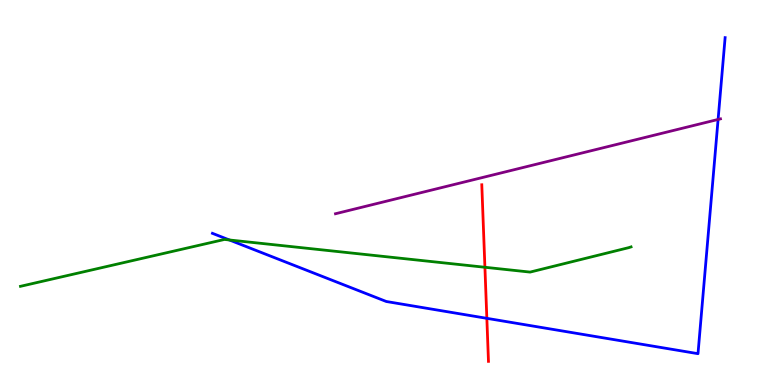[{'lines': ['blue', 'red'], 'intersections': [{'x': 6.28, 'y': 1.73}]}, {'lines': ['green', 'red'], 'intersections': [{'x': 6.26, 'y': 3.06}]}, {'lines': ['purple', 'red'], 'intersections': []}, {'lines': ['blue', 'green'], 'intersections': [{'x': 2.96, 'y': 3.77}]}, {'lines': ['blue', 'purple'], 'intersections': [{'x': 9.27, 'y': 6.9}]}, {'lines': ['green', 'purple'], 'intersections': []}]